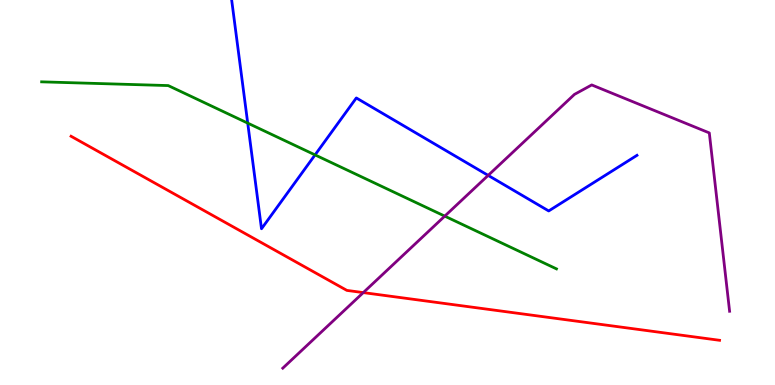[{'lines': ['blue', 'red'], 'intersections': []}, {'lines': ['green', 'red'], 'intersections': []}, {'lines': ['purple', 'red'], 'intersections': [{'x': 4.69, 'y': 2.4}]}, {'lines': ['blue', 'green'], 'intersections': [{'x': 3.2, 'y': 6.8}, {'x': 4.07, 'y': 5.98}]}, {'lines': ['blue', 'purple'], 'intersections': [{'x': 6.3, 'y': 5.44}]}, {'lines': ['green', 'purple'], 'intersections': [{'x': 5.74, 'y': 4.39}]}]